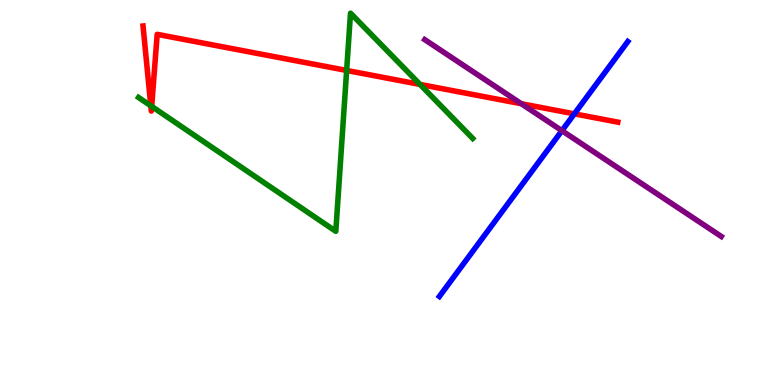[{'lines': ['blue', 'red'], 'intersections': [{'x': 7.41, 'y': 7.04}]}, {'lines': ['green', 'red'], 'intersections': [{'x': 1.95, 'y': 7.25}, {'x': 1.96, 'y': 7.24}, {'x': 4.47, 'y': 8.17}, {'x': 5.42, 'y': 7.81}]}, {'lines': ['purple', 'red'], 'intersections': [{'x': 6.73, 'y': 7.31}]}, {'lines': ['blue', 'green'], 'intersections': []}, {'lines': ['blue', 'purple'], 'intersections': [{'x': 7.25, 'y': 6.61}]}, {'lines': ['green', 'purple'], 'intersections': []}]